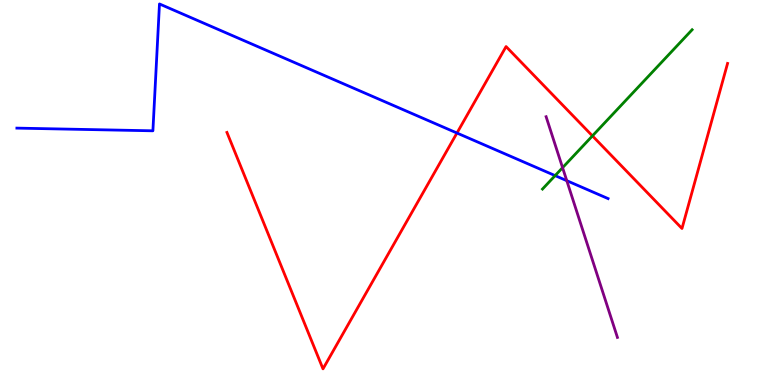[{'lines': ['blue', 'red'], 'intersections': [{'x': 5.9, 'y': 6.54}]}, {'lines': ['green', 'red'], 'intersections': [{'x': 7.64, 'y': 6.47}]}, {'lines': ['purple', 'red'], 'intersections': []}, {'lines': ['blue', 'green'], 'intersections': [{'x': 7.16, 'y': 5.44}]}, {'lines': ['blue', 'purple'], 'intersections': [{'x': 7.31, 'y': 5.31}]}, {'lines': ['green', 'purple'], 'intersections': [{'x': 7.26, 'y': 5.64}]}]